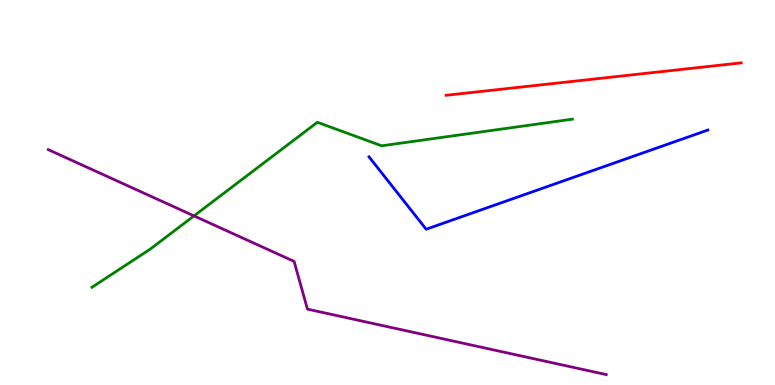[{'lines': ['blue', 'red'], 'intersections': []}, {'lines': ['green', 'red'], 'intersections': []}, {'lines': ['purple', 'red'], 'intersections': []}, {'lines': ['blue', 'green'], 'intersections': []}, {'lines': ['blue', 'purple'], 'intersections': []}, {'lines': ['green', 'purple'], 'intersections': [{'x': 2.5, 'y': 4.39}]}]